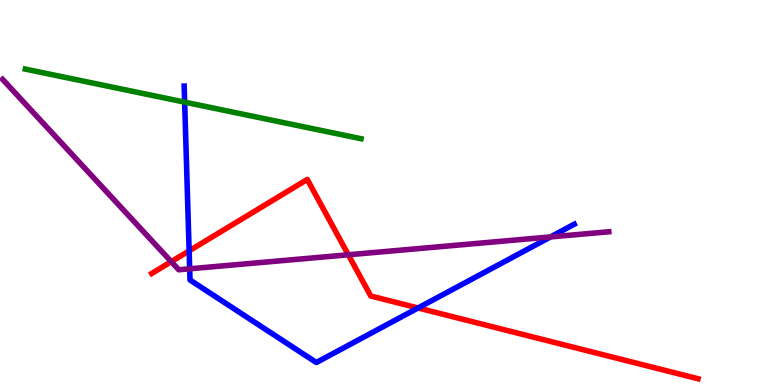[{'lines': ['blue', 'red'], 'intersections': [{'x': 2.44, 'y': 3.48}, {'x': 5.39, 'y': 2.0}]}, {'lines': ['green', 'red'], 'intersections': []}, {'lines': ['purple', 'red'], 'intersections': [{'x': 2.21, 'y': 3.2}, {'x': 4.49, 'y': 3.38}]}, {'lines': ['blue', 'green'], 'intersections': [{'x': 2.38, 'y': 7.35}]}, {'lines': ['blue', 'purple'], 'intersections': [{'x': 2.45, 'y': 3.02}, {'x': 7.1, 'y': 3.85}]}, {'lines': ['green', 'purple'], 'intersections': []}]